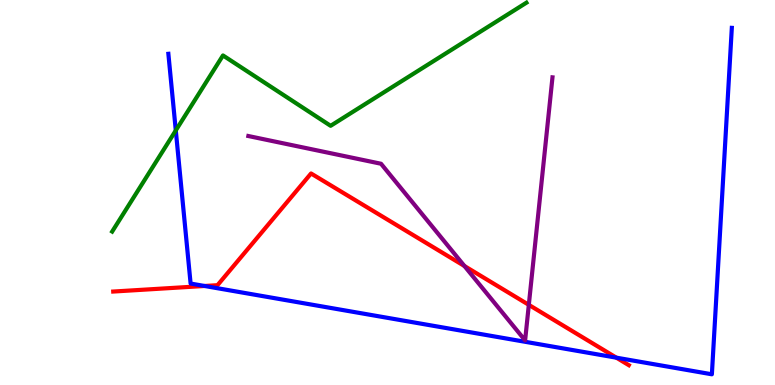[{'lines': ['blue', 'red'], 'intersections': [{'x': 2.64, 'y': 2.57}, {'x': 7.95, 'y': 0.71}]}, {'lines': ['green', 'red'], 'intersections': []}, {'lines': ['purple', 'red'], 'intersections': [{'x': 5.99, 'y': 3.09}, {'x': 6.82, 'y': 2.08}]}, {'lines': ['blue', 'green'], 'intersections': [{'x': 2.27, 'y': 6.61}]}, {'lines': ['blue', 'purple'], 'intersections': []}, {'lines': ['green', 'purple'], 'intersections': []}]